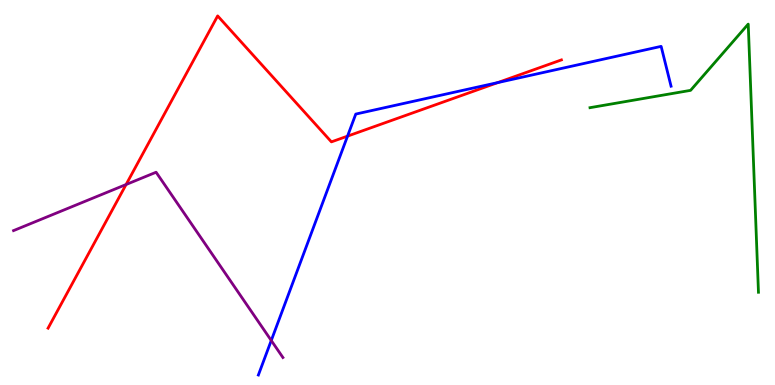[{'lines': ['blue', 'red'], 'intersections': [{'x': 4.48, 'y': 6.46}, {'x': 6.42, 'y': 7.85}]}, {'lines': ['green', 'red'], 'intersections': []}, {'lines': ['purple', 'red'], 'intersections': [{'x': 1.63, 'y': 5.21}]}, {'lines': ['blue', 'green'], 'intersections': []}, {'lines': ['blue', 'purple'], 'intersections': [{'x': 3.5, 'y': 1.16}]}, {'lines': ['green', 'purple'], 'intersections': []}]